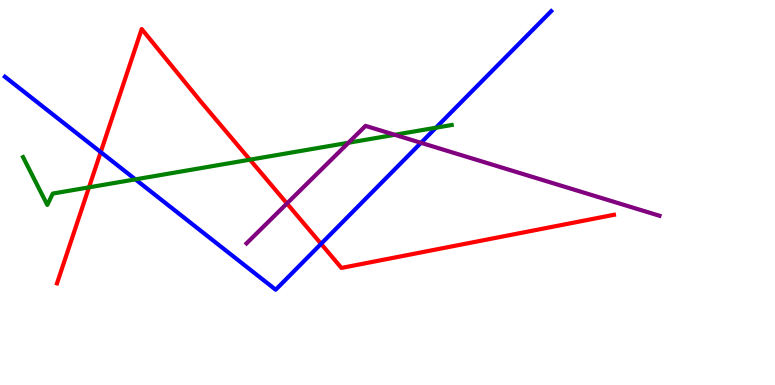[{'lines': ['blue', 'red'], 'intersections': [{'x': 1.3, 'y': 6.05}, {'x': 4.14, 'y': 3.67}]}, {'lines': ['green', 'red'], 'intersections': [{'x': 1.15, 'y': 5.13}, {'x': 3.22, 'y': 5.85}]}, {'lines': ['purple', 'red'], 'intersections': [{'x': 3.7, 'y': 4.71}]}, {'lines': ['blue', 'green'], 'intersections': [{'x': 1.75, 'y': 5.34}, {'x': 5.62, 'y': 6.68}]}, {'lines': ['blue', 'purple'], 'intersections': [{'x': 5.43, 'y': 6.29}]}, {'lines': ['green', 'purple'], 'intersections': [{'x': 4.5, 'y': 6.29}, {'x': 5.09, 'y': 6.5}]}]